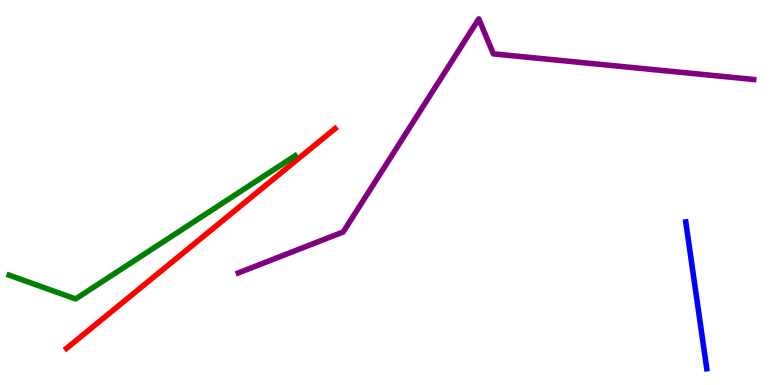[{'lines': ['blue', 'red'], 'intersections': []}, {'lines': ['green', 'red'], 'intersections': []}, {'lines': ['purple', 'red'], 'intersections': []}, {'lines': ['blue', 'green'], 'intersections': []}, {'lines': ['blue', 'purple'], 'intersections': []}, {'lines': ['green', 'purple'], 'intersections': []}]